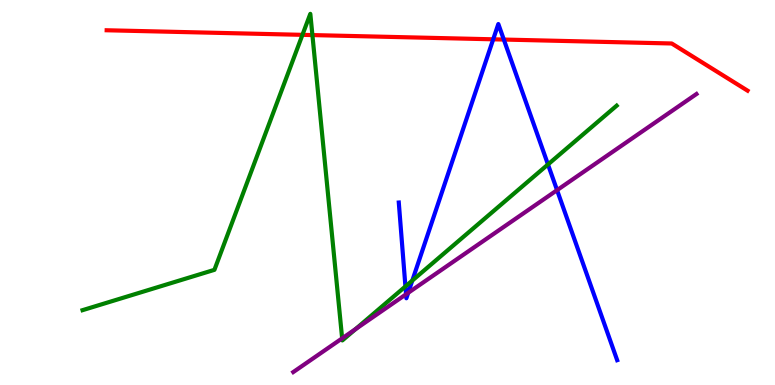[{'lines': ['blue', 'red'], 'intersections': [{'x': 6.36, 'y': 8.98}, {'x': 6.5, 'y': 8.97}]}, {'lines': ['green', 'red'], 'intersections': [{'x': 3.9, 'y': 9.09}, {'x': 4.03, 'y': 9.09}]}, {'lines': ['purple', 'red'], 'intersections': []}, {'lines': ['blue', 'green'], 'intersections': [{'x': 5.23, 'y': 2.56}, {'x': 5.32, 'y': 2.71}, {'x': 7.07, 'y': 5.73}]}, {'lines': ['blue', 'purple'], 'intersections': [{'x': 5.24, 'y': 2.36}, {'x': 5.27, 'y': 2.39}, {'x': 7.19, 'y': 5.06}]}, {'lines': ['green', 'purple'], 'intersections': [{'x': 4.41, 'y': 1.21}, {'x': 4.59, 'y': 1.45}]}]